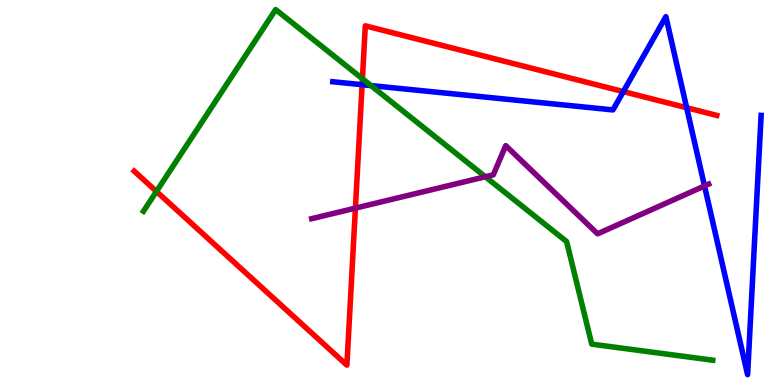[{'lines': ['blue', 'red'], 'intersections': [{'x': 4.67, 'y': 7.8}, {'x': 8.04, 'y': 7.62}, {'x': 8.86, 'y': 7.2}]}, {'lines': ['green', 'red'], 'intersections': [{'x': 2.02, 'y': 5.03}, {'x': 4.68, 'y': 7.95}]}, {'lines': ['purple', 'red'], 'intersections': [{'x': 4.59, 'y': 4.59}]}, {'lines': ['blue', 'green'], 'intersections': [{'x': 4.79, 'y': 7.78}]}, {'lines': ['blue', 'purple'], 'intersections': [{'x': 9.09, 'y': 5.17}]}, {'lines': ['green', 'purple'], 'intersections': [{'x': 6.26, 'y': 5.41}]}]